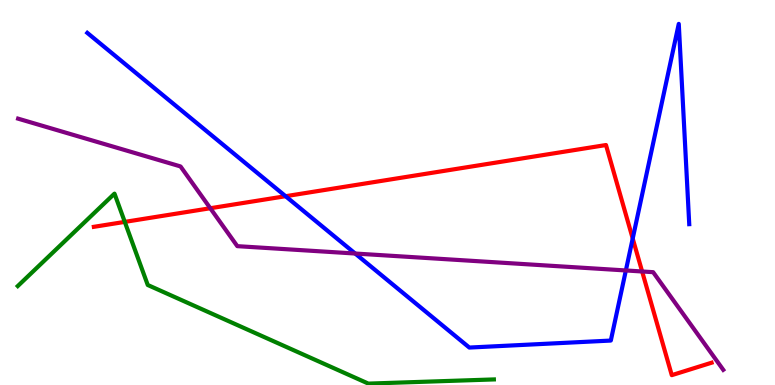[{'lines': ['blue', 'red'], 'intersections': [{'x': 3.68, 'y': 4.9}, {'x': 8.16, 'y': 3.8}]}, {'lines': ['green', 'red'], 'intersections': [{'x': 1.61, 'y': 4.24}]}, {'lines': ['purple', 'red'], 'intersections': [{'x': 2.71, 'y': 4.59}, {'x': 8.29, 'y': 2.95}]}, {'lines': ['blue', 'green'], 'intersections': []}, {'lines': ['blue', 'purple'], 'intersections': [{'x': 4.58, 'y': 3.41}, {'x': 8.08, 'y': 2.97}]}, {'lines': ['green', 'purple'], 'intersections': []}]